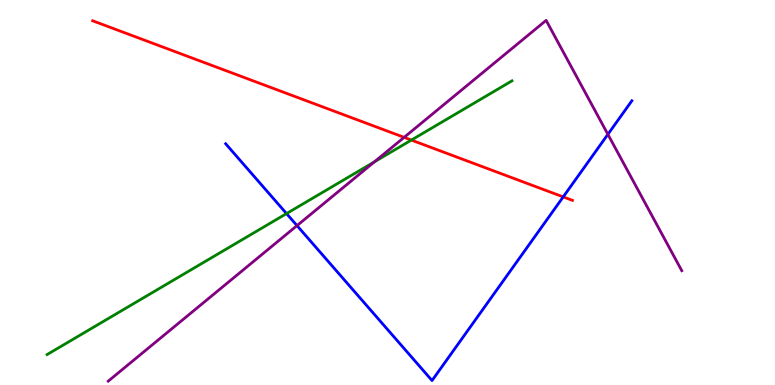[{'lines': ['blue', 'red'], 'intersections': [{'x': 7.27, 'y': 4.89}]}, {'lines': ['green', 'red'], 'intersections': [{'x': 5.31, 'y': 6.36}]}, {'lines': ['purple', 'red'], 'intersections': [{'x': 5.21, 'y': 6.43}]}, {'lines': ['blue', 'green'], 'intersections': [{'x': 3.7, 'y': 4.45}]}, {'lines': ['blue', 'purple'], 'intersections': [{'x': 3.83, 'y': 4.14}, {'x': 7.84, 'y': 6.51}]}, {'lines': ['green', 'purple'], 'intersections': [{'x': 4.83, 'y': 5.8}]}]